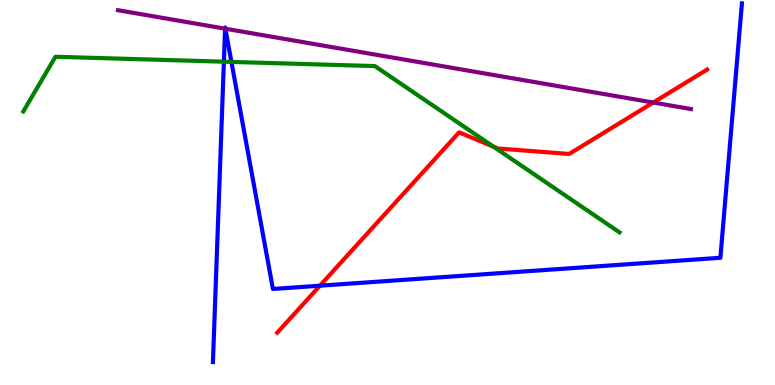[{'lines': ['blue', 'red'], 'intersections': [{'x': 4.13, 'y': 2.58}]}, {'lines': ['green', 'red'], 'intersections': [{'x': 6.37, 'y': 6.19}]}, {'lines': ['purple', 'red'], 'intersections': [{'x': 8.43, 'y': 7.34}]}, {'lines': ['blue', 'green'], 'intersections': [{'x': 2.89, 'y': 8.4}, {'x': 2.99, 'y': 8.39}]}, {'lines': ['blue', 'purple'], 'intersections': [{'x': 2.9, 'y': 9.26}, {'x': 2.91, 'y': 9.25}]}, {'lines': ['green', 'purple'], 'intersections': []}]